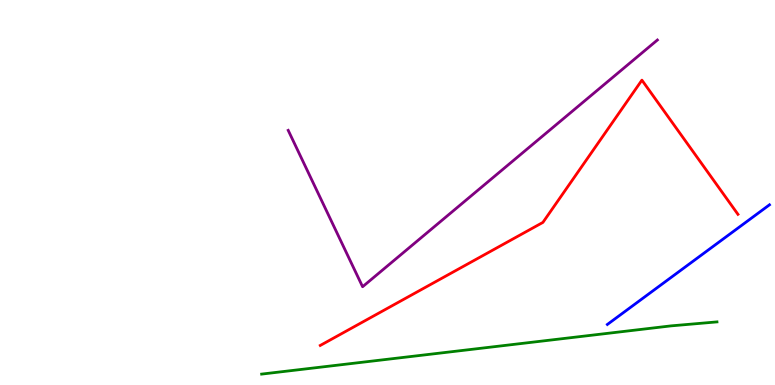[{'lines': ['blue', 'red'], 'intersections': []}, {'lines': ['green', 'red'], 'intersections': []}, {'lines': ['purple', 'red'], 'intersections': []}, {'lines': ['blue', 'green'], 'intersections': []}, {'lines': ['blue', 'purple'], 'intersections': []}, {'lines': ['green', 'purple'], 'intersections': []}]